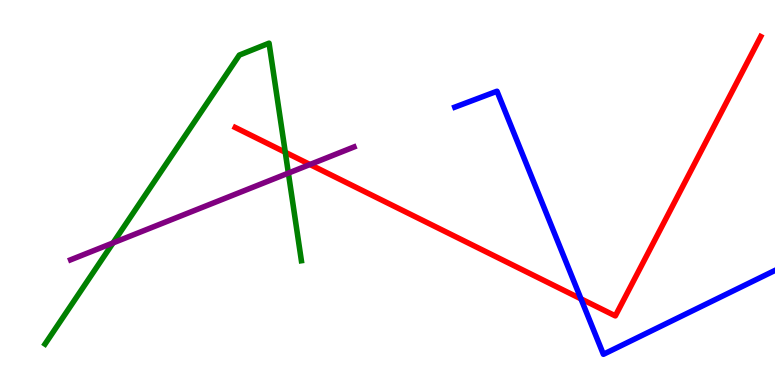[{'lines': ['blue', 'red'], 'intersections': [{'x': 7.5, 'y': 2.24}]}, {'lines': ['green', 'red'], 'intersections': [{'x': 3.68, 'y': 6.04}]}, {'lines': ['purple', 'red'], 'intersections': [{'x': 4.0, 'y': 5.73}]}, {'lines': ['blue', 'green'], 'intersections': []}, {'lines': ['blue', 'purple'], 'intersections': []}, {'lines': ['green', 'purple'], 'intersections': [{'x': 1.46, 'y': 3.69}, {'x': 3.72, 'y': 5.5}]}]